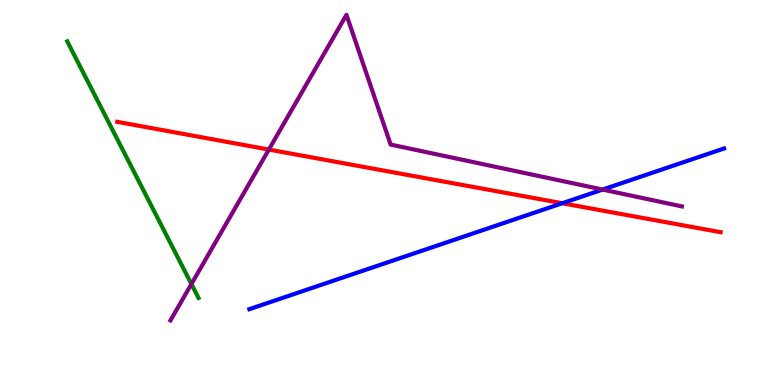[{'lines': ['blue', 'red'], 'intersections': [{'x': 7.25, 'y': 4.72}]}, {'lines': ['green', 'red'], 'intersections': []}, {'lines': ['purple', 'red'], 'intersections': [{'x': 3.47, 'y': 6.12}]}, {'lines': ['blue', 'green'], 'intersections': []}, {'lines': ['blue', 'purple'], 'intersections': [{'x': 7.78, 'y': 5.08}]}, {'lines': ['green', 'purple'], 'intersections': [{'x': 2.47, 'y': 2.62}]}]